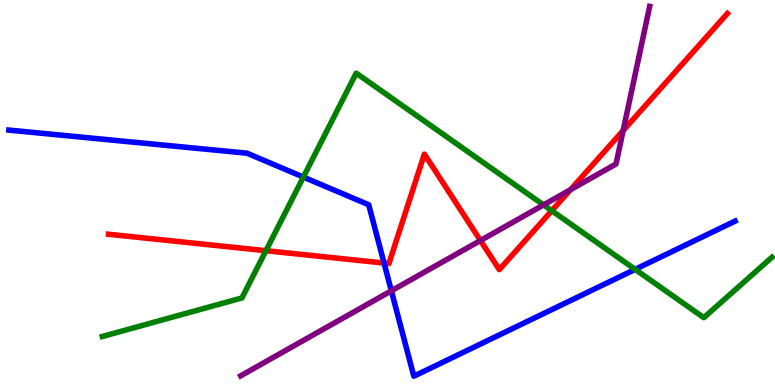[{'lines': ['blue', 'red'], 'intersections': [{'x': 4.96, 'y': 3.17}]}, {'lines': ['green', 'red'], 'intersections': [{'x': 3.43, 'y': 3.49}, {'x': 7.12, 'y': 4.53}]}, {'lines': ['purple', 'red'], 'intersections': [{'x': 6.2, 'y': 3.75}, {'x': 7.36, 'y': 5.07}, {'x': 8.04, 'y': 6.61}]}, {'lines': ['blue', 'green'], 'intersections': [{'x': 3.91, 'y': 5.4}, {'x': 8.2, 'y': 3.0}]}, {'lines': ['blue', 'purple'], 'intersections': [{'x': 5.05, 'y': 2.45}]}, {'lines': ['green', 'purple'], 'intersections': [{'x': 7.01, 'y': 4.68}]}]